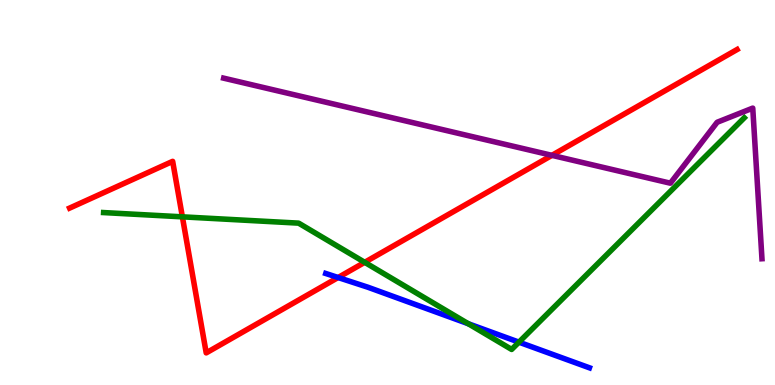[{'lines': ['blue', 'red'], 'intersections': [{'x': 4.36, 'y': 2.79}]}, {'lines': ['green', 'red'], 'intersections': [{'x': 2.35, 'y': 4.37}, {'x': 4.71, 'y': 3.19}]}, {'lines': ['purple', 'red'], 'intersections': [{'x': 7.12, 'y': 5.97}]}, {'lines': ['blue', 'green'], 'intersections': [{'x': 6.04, 'y': 1.59}, {'x': 6.7, 'y': 1.11}]}, {'lines': ['blue', 'purple'], 'intersections': []}, {'lines': ['green', 'purple'], 'intersections': []}]